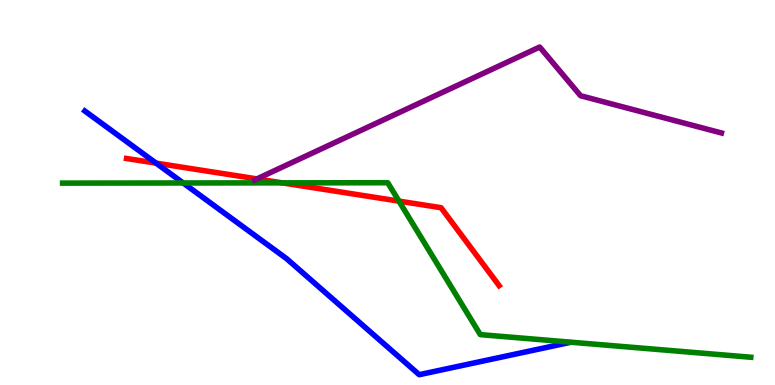[{'lines': ['blue', 'red'], 'intersections': [{'x': 2.01, 'y': 5.76}]}, {'lines': ['green', 'red'], 'intersections': [{'x': 3.64, 'y': 5.25}, {'x': 5.15, 'y': 4.78}]}, {'lines': ['purple', 'red'], 'intersections': [{'x': 3.31, 'y': 5.35}]}, {'lines': ['blue', 'green'], 'intersections': [{'x': 2.36, 'y': 5.25}]}, {'lines': ['blue', 'purple'], 'intersections': []}, {'lines': ['green', 'purple'], 'intersections': []}]